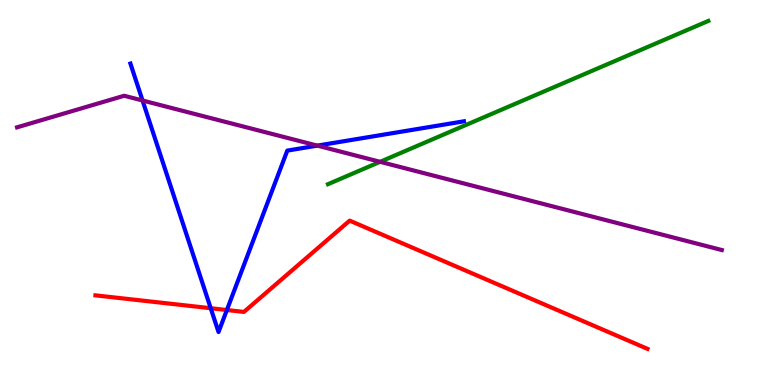[{'lines': ['blue', 'red'], 'intersections': [{'x': 2.72, 'y': 1.99}, {'x': 2.93, 'y': 1.95}]}, {'lines': ['green', 'red'], 'intersections': []}, {'lines': ['purple', 'red'], 'intersections': []}, {'lines': ['blue', 'green'], 'intersections': []}, {'lines': ['blue', 'purple'], 'intersections': [{'x': 1.84, 'y': 7.39}, {'x': 4.09, 'y': 6.22}]}, {'lines': ['green', 'purple'], 'intersections': [{'x': 4.9, 'y': 5.8}]}]